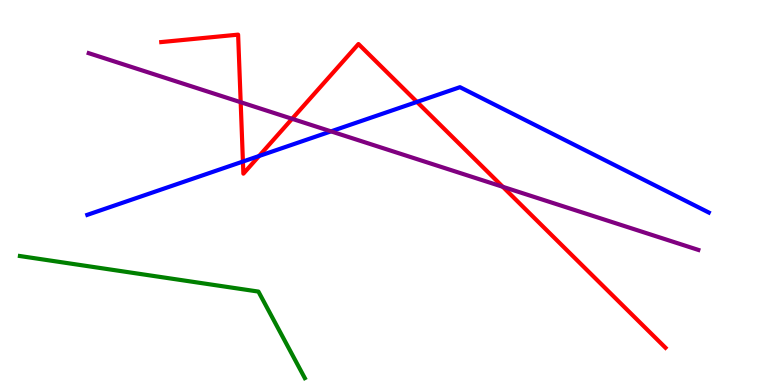[{'lines': ['blue', 'red'], 'intersections': [{'x': 3.13, 'y': 5.8}, {'x': 3.34, 'y': 5.95}, {'x': 5.38, 'y': 7.35}]}, {'lines': ['green', 'red'], 'intersections': []}, {'lines': ['purple', 'red'], 'intersections': [{'x': 3.11, 'y': 7.35}, {'x': 3.77, 'y': 6.91}, {'x': 6.49, 'y': 5.15}]}, {'lines': ['blue', 'green'], 'intersections': []}, {'lines': ['blue', 'purple'], 'intersections': [{'x': 4.27, 'y': 6.59}]}, {'lines': ['green', 'purple'], 'intersections': []}]